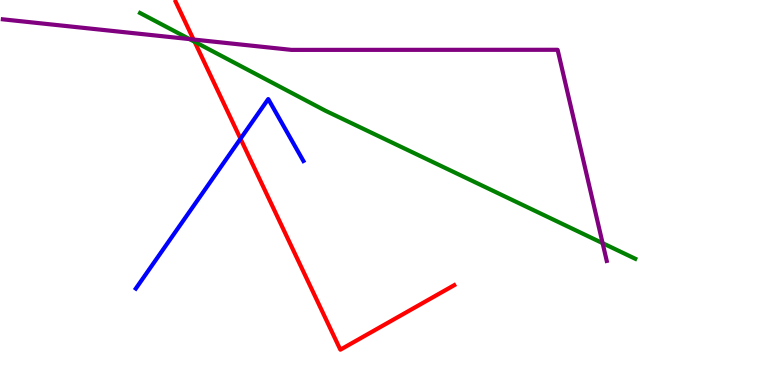[{'lines': ['blue', 'red'], 'intersections': [{'x': 3.1, 'y': 6.4}]}, {'lines': ['green', 'red'], 'intersections': [{'x': 2.51, 'y': 8.92}]}, {'lines': ['purple', 'red'], 'intersections': [{'x': 2.5, 'y': 8.97}]}, {'lines': ['blue', 'green'], 'intersections': []}, {'lines': ['blue', 'purple'], 'intersections': []}, {'lines': ['green', 'purple'], 'intersections': [{'x': 2.45, 'y': 8.98}, {'x': 7.78, 'y': 3.68}]}]